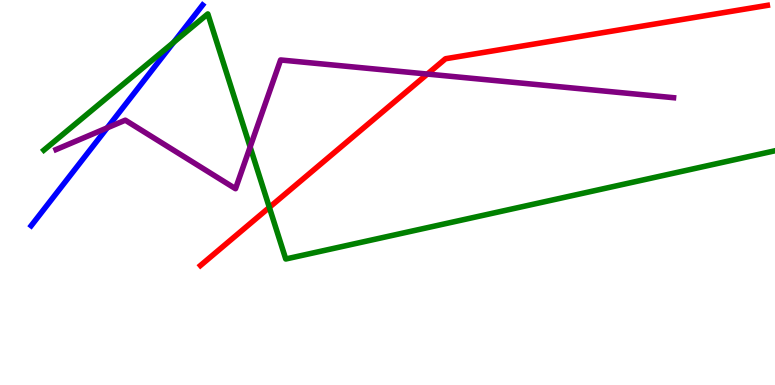[{'lines': ['blue', 'red'], 'intersections': []}, {'lines': ['green', 'red'], 'intersections': [{'x': 3.48, 'y': 4.61}]}, {'lines': ['purple', 'red'], 'intersections': [{'x': 5.51, 'y': 8.08}]}, {'lines': ['blue', 'green'], 'intersections': [{'x': 2.24, 'y': 8.9}]}, {'lines': ['blue', 'purple'], 'intersections': [{'x': 1.38, 'y': 6.68}]}, {'lines': ['green', 'purple'], 'intersections': [{'x': 3.23, 'y': 6.18}]}]